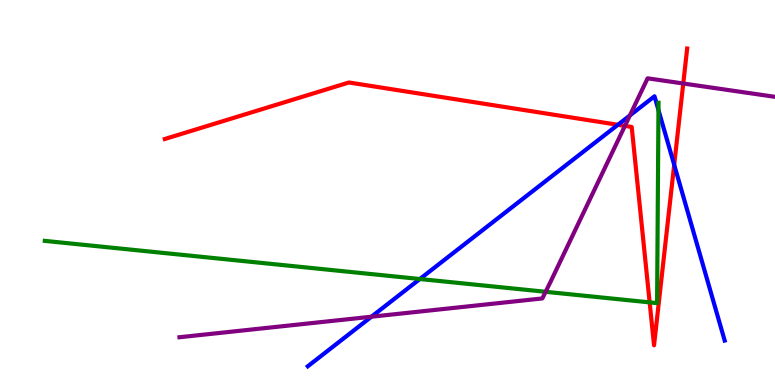[{'lines': ['blue', 'red'], 'intersections': [{'x': 7.97, 'y': 6.76}, {'x': 8.7, 'y': 5.72}]}, {'lines': ['green', 'red'], 'intersections': [{'x': 8.38, 'y': 2.15}]}, {'lines': ['purple', 'red'], 'intersections': [{'x': 8.06, 'y': 6.73}, {'x': 8.82, 'y': 7.83}]}, {'lines': ['blue', 'green'], 'intersections': [{'x': 5.42, 'y': 2.75}, {'x': 8.5, 'y': 7.14}]}, {'lines': ['blue', 'purple'], 'intersections': [{'x': 4.79, 'y': 1.77}, {'x': 8.13, 'y': 7.0}]}, {'lines': ['green', 'purple'], 'intersections': [{'x': 7.04, 'y': 2.42}]}]